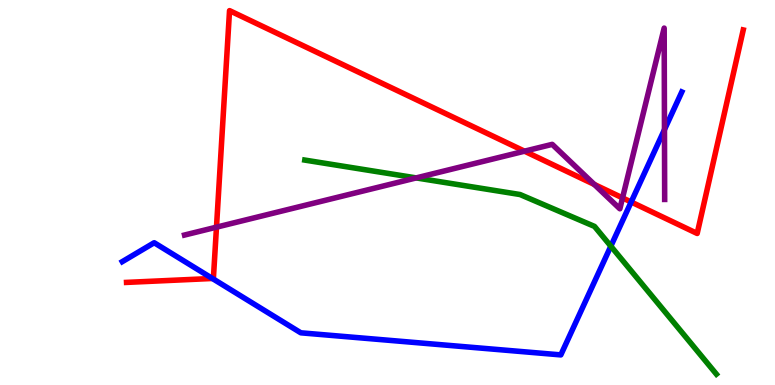[{'lines': ['blue', 'red'], 'intersections': [{'x': 2.74, 'y': 2.77}, {'x': 8.14, 'y': 4.75}]}, {'lines': ['green', 'red'], 'intersections': []}, {'lines': ['purple', 'red'], 'intersections': [{'x': 2.79, 'y': 4.1}, {'x': 6.77, 'y': 6.07}, {'x': 7.67, 'y': 5.21}, {'x': 8.03, 'y': 4.86}]}, {'lines': ['blue', 'green'], 'intersections': [{'x': 7.88, 'y': 3.61}]}, {'lines': ['blue', 'purple'], 'intersections': [{'x': 8.57, 'y': 6.63}]}, {'lines': ['green', 'purple'], 'intersections': [{'x': 5.37, 'y': 5.38}]}]